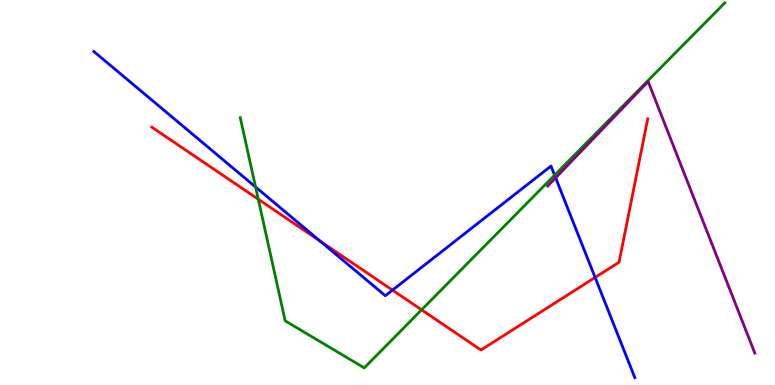[{'lines': ['blue', 'red'], 'intersections': [{'x': 4.13, 'y': 3.73}, {'x': 5.06, 'y': 2.46}, {'x': 7.68, 'y': 2.79}]}, {'lines': ['green', 'red'], 'intersections': [{'x': 3.33, 'y': 4.82}, {'x': 5.44, 'y': 1.95}]}, {'lines': ['purple', 'red'], 'intersections': []}, {'lines': ['blue', 'green'], 'intersections': [{'x': 3.3, 'y': 5.14}, {'x': 7.16, 'y': 5.45}]}, {'lines': ['blue', 'purple'], 'intersections': [{'x': 7.17, 'y': 5.38}]}, {'lines': ['green', 'purple'], 'intersections': []}]